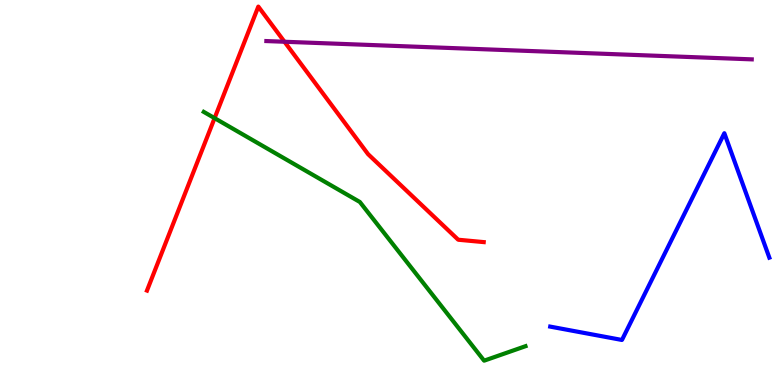[{'lines': ['blue', 'red'], 'intersections': []}, {'lines': ['green', 'red'], 'intersections': [{'x': 2.77, 'y': 6.93}]}, {'lines': ['purple', 'red'], 'intersections': [{'x': 3.67, 'y': 8.92}]}, {'lines': ['blue', 'green'], 'intersections': []}, {'lines': ['blue', 'purple'], 'intersections': []}, {'lines': ['green', 'purple'], 'intersections': []}]